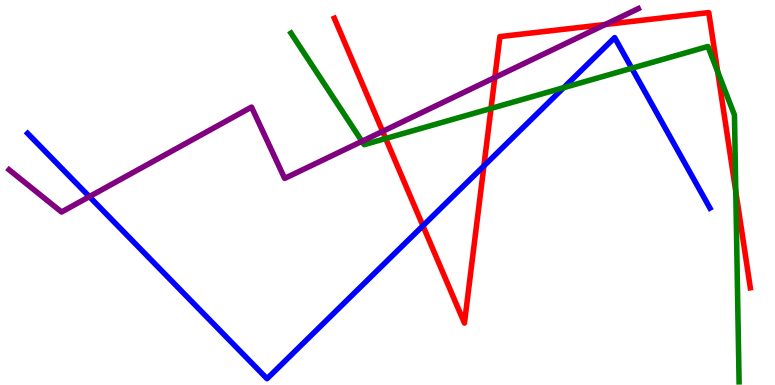[{'lines': ['blue', 'red'], 'intersections': [{'x': 5.46, 'y': 4.14}, {'x': 6.24, 'y': 5.69}]}, {'lines': ['green', 'red'], 'intersections': [{'x': 4.98, 'y': 6.4}, {'x': 6.34, 'y': 7.18}, {'x': 9.26, 'y': 8.14}, {'x': 9.49, 'y': 5.03}]}, {'lines': ['purple', 'red'], 'intersections': [{'x': 4.94, 'y': 6.59}, {'x': 6.38, 'y': 7.99}, {'x': 7.81, 'y': 9.36}]}, {'lines': ['blue', 'green'], 'intersections': [{'x': 7.27, 'y': 7.72}, {'x': 8.15, 'y': 8.23}]}, {'lines': ['blue', 'purple'], 'intersections': [{'x': 1.15, 'y': 4.89}]}, {'lines': ['green', 'purple'], 'intersections': [{'x': 4.67, 'y': 6.33}]}]